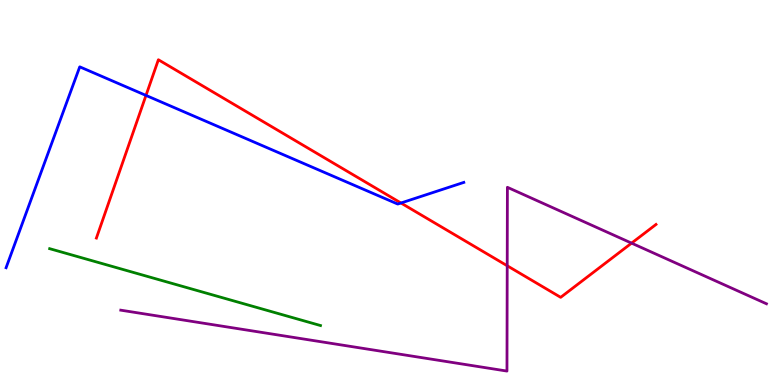[{'lines': ['blue', 'red'], 'intersections': [{'x': 1.88, 'y': 7.52}, {'x': 5.17, 'y': 4.73}]}, {'lines': ['green', 'red'], 'intersections': []}, {'lines': ['purple', 'red'], 'intersections': [{'x': 6.54, 'y': 3.1}, {'x': 8.15, 'y': 3.68}]}, {'lines': ['blue', 'green'], 'intersections': []}, {'lines': ['blue', 'purple'], 'intersections': []}, {'lines': ['green', 'purple'], 'intersections': []}]